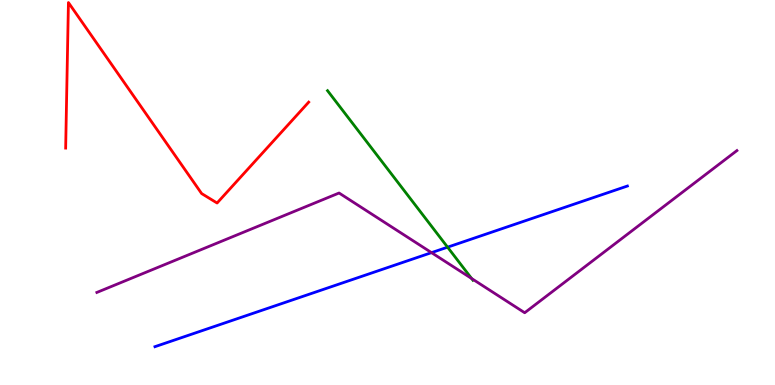[{'lines': ['blue', 'red'], 'intersections': []}, {'lines': ['green', 'red'], 'intersections': []}, {'lines': ['purple', 'red'], 'intersections': []}, {'lines': ['blue', 'green'], 'intersections': [{'x': 5.78, 'y': 3.58}]}, {'lines': ['blue', 'purple'], 'intersections': [{'x': 5.57, 'y': 3.44}]}, {'lines': ['green', 'purple'], 'intersections': [{'x': 6.09, 'y': 2.77}]}]